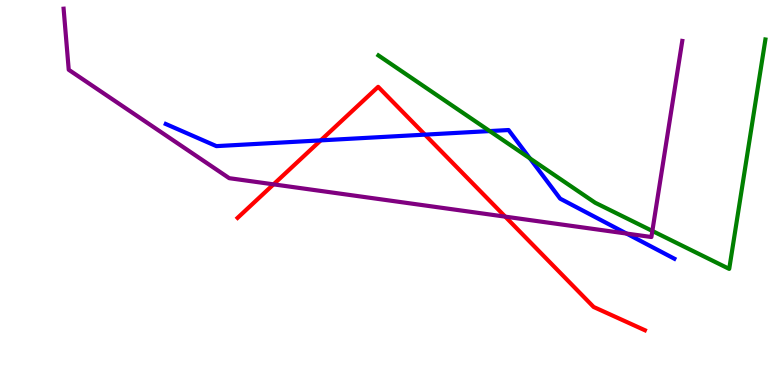[{'lines': ['blue', 'red'], 'intersections': [{'x': 4.14, 'y': 6.35}, {'x': 5.48, 'y': 6.5}]}, {'lines': ['green', 'red'], 'intersections': []}, {'lines': ['purple', 'red'], 'intersections': [{'x': 3.53, 'y': 5.21}, {'x': 6.52, 'y': 4.37}]}, {'lines': ['blue', 'green'], 'intersections': [{'x': 6.32, 'y': 6.6}, {'x': 6.84, 'y': 5.89}]}, {'lines': ['blue', 'purple'], 'intersections': [{'x': 8.08, 'y': 3.93}]}, {'lines': ['green', 'purple'], 'intersections': [{'x': 8.42, 'y': 4.0}]}]